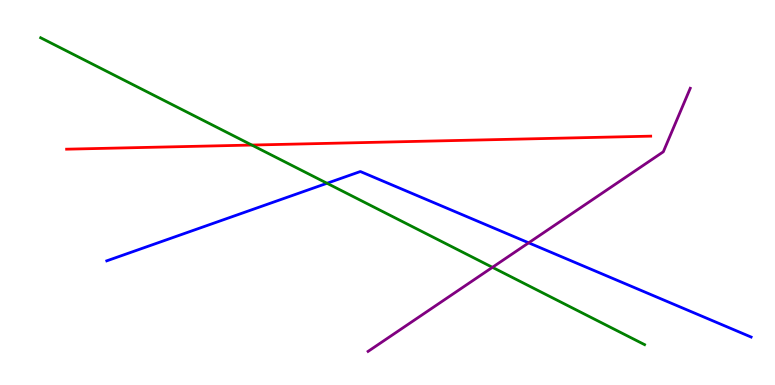[{'lines': ['blue', 'red'], 'intersections': []}, {'lines': ['green', 'red'], 'intersections': [{'x': 3.25, 'y': 6.23}]}, {'lines': ['purple', 'red'], 'intersections': []}, {'lines': ['blue', 'green'], 'intersections': [{'x': 4.22, 'y': 5.24}]}, {'lines': ['blue', 'purple'], 'intersections': [{'x': 6.82, 'y': 3.69}]}, {'lines': ['green', 'purple'], 'intersections': [{'x': 6.35, 'y': 3.06}]}]